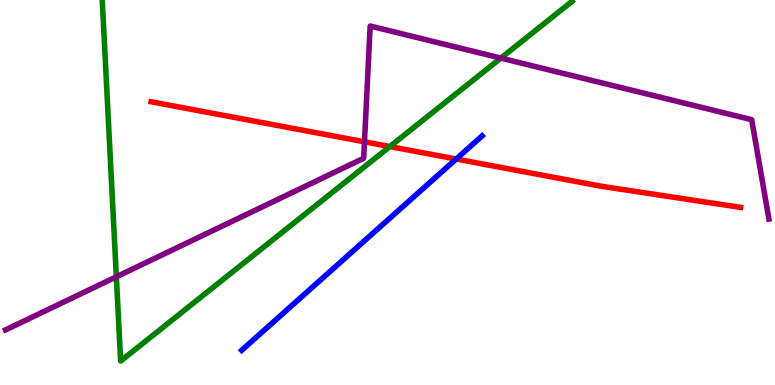[{'lines': ['blue', 'red'], 'intersections': [{'x': 5.89, 'y': 5.87}]}, {'lines': ['green', 'red'], 'intersections': [{'x': 5.03, 'y': 6.19}]}, {'lines': ['purple', 'red'], 'intersections': [{'x': 4.7, 'y': 6.32}]}, {'lines': ['blue', 'green'], 'intersections': []}, {'lines': ['blue', 'purple'], 'intersections': []}, {'lines': ['green', 'purple'], 'intersections': [{'x': 1.5, 'y': 2.81}, {'x': 6.46, 'y': 8.49}]}]